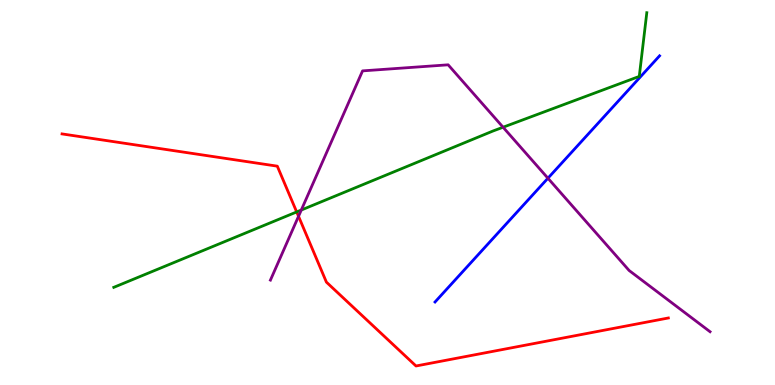[{'lines': ['blue', 'red'], 'intersections': []}, {'lines': ['green', 'red'], 'intersections': [{'x': 3.83, 'y': 4.5}]}, {'lines': ['purple', 'red'], 'intersections': [{'x': 3.85, 'y': 4.38}]}, {'lines': ['blue', 'green'], 'intersections': []}, {'lines': ['blue', 'purple'], 'intersections': [{'x': 7.07, 'y': 5.37}]}, {'lines': ['green', 'purple'], 'intersections': [{'x': 3.89, 'y': 4.54}, {'x': 6.49, 'y': 6.7}]}]